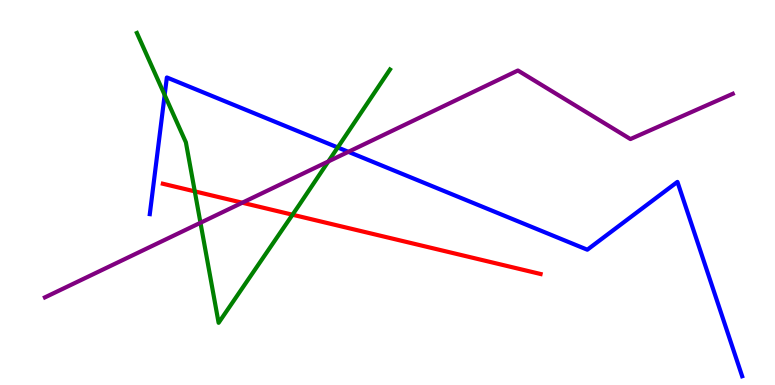[{'lines': ['blue', 'red'], 'intersections': []}, {'lines': ['green', 'red'], 'intersections': [{'x': 2.51, 'y': 5.03}, {'x': 3.77, 'y': 4.42}]}, {'lines': ['purple', 'red'], 'intersections': [{'x': 3.13, 'y': 4.73}]}, {'lines': ['blue', 'green'], 'intersections': [{'x': 2.12, 'y': 7.53}, {'x': 4.36, 'y': 6.17}]}, {'lines': ['blue', 'purple'], 'intersections': [{'x': 4.5, 'y': 6.06}]}, {'lines': ['green', 'purple'], 'intersections': [{'x': 2.59, 'y': 4.21}, {'x': 4.24, 'y': 5.81}]}]